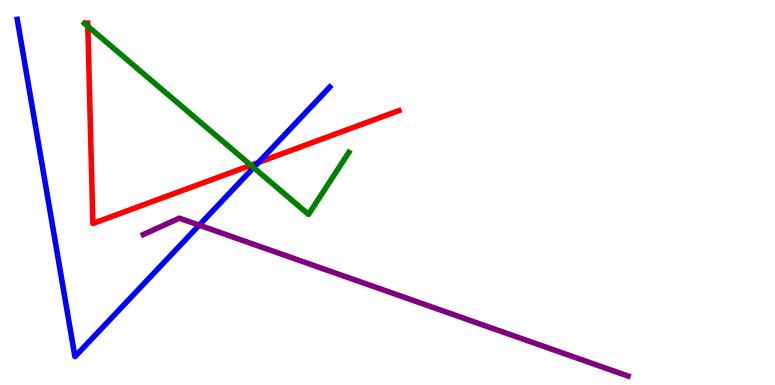[{'lines': ['blue', 'red'], 'intersections': [{'x': 3.34, 'y': 5.78}]}, {'lines': ['green', 'red'], 'intersections': [{'x': 1.13, 'y': 9.32}, {'x': 3.24, 'y': 5.71}]}, {'lines': ['purple', 'red'], 'intersections': []}, {'lines': ['blue', 'green'], 'intersections': [{'x': 3.27, 'y': 5.65}]}, {'lines': ['blue', 'purple'], 'intersections': [{'x': 2.57, 'y': 4.15}]}, {'lines': ['green', 'purple'], 'intersections': []}]